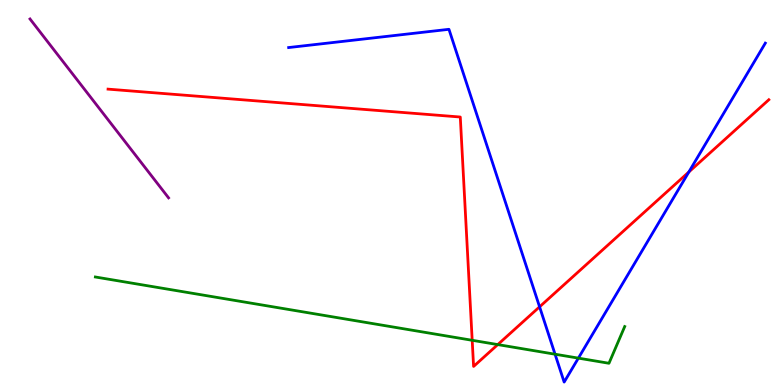[{'lines': ['blue', 'red'], 'intersections': [{'x': 6.96, 'y': 2.03}, {'x': 8.89, 'y': 5.53}]}, {'lines': ['green', 'red'], 'intersections': [{'x': 6.09, 'y': 1.16}, {'x': 6.42, 'y': 1.05}]}, {'lines': ['purple', 'red'], 'intersections': []}, {'lines': ['blue', 'green'], 'intersections': [{'x': 7.16, 'y': 0.8}, {'x': 7.46, 'y': 0.698}]}, {'lines': ['blue', 'purple'], 'intersections': []}, {'lines': ['green', 'purple'], 'intersections': []}]